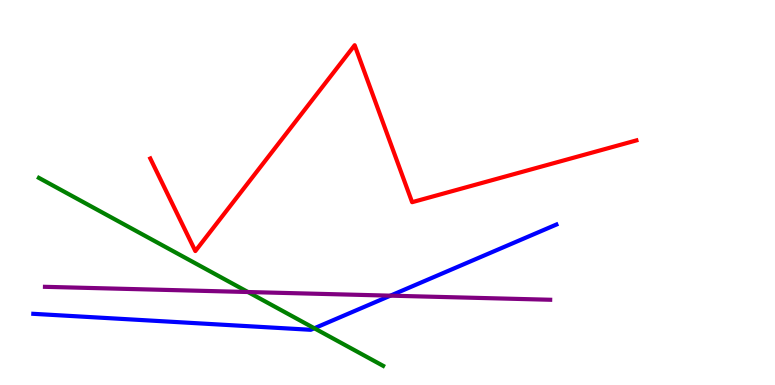[{'lines': ['blue', 'red'], 'intersections': []}, {'lines': ['green', 'red'], 'intersections': []}, {'lines': ['purple', 'red'], 'intersections': []}, {'lines': ['blue', 'green'], 'intersections': [{'x': 4.06, 'y': 1.47}]}, {'lines': ['blue', 'purple'], 'intersections': [{'x': 5.04, 'y': 2.32}]}, {'lines': ['green', 'purple'], 'intersections': [{'x': 3.2, 'y': 2.42}]}]